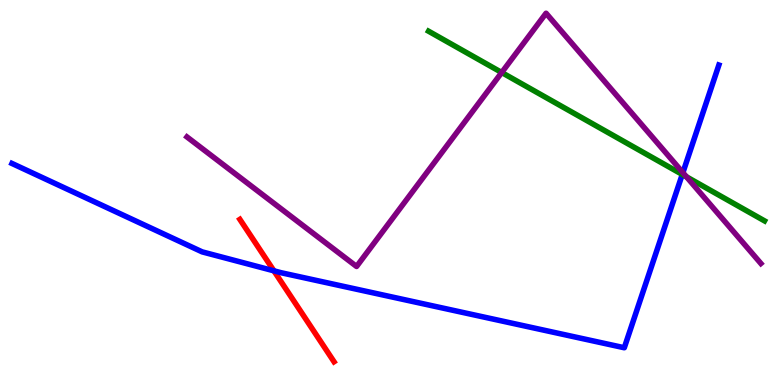[{'lines': ['blue', 'red'], 'intersections': [{'x': 3.53, 'y': 2.97}]}, {'lines': ['green', 'red'], 'intersections': []}, {'lines': ['purple', 'red'], 'intersections': []}, {'lines': ['blue', 'green'], 'intersections': [{'x': 8.8, 'y': 5.47}]}, {'lines': ['blue', 'purple'], 'intersections': [{'x': 8.81, 'y': 5.52}]}, {'lines': ['green', 'purple'], 'intersections': [{'x': 6.47, 'y': 8.12}, {'x': 8.86, 'y': 5.41}]}]